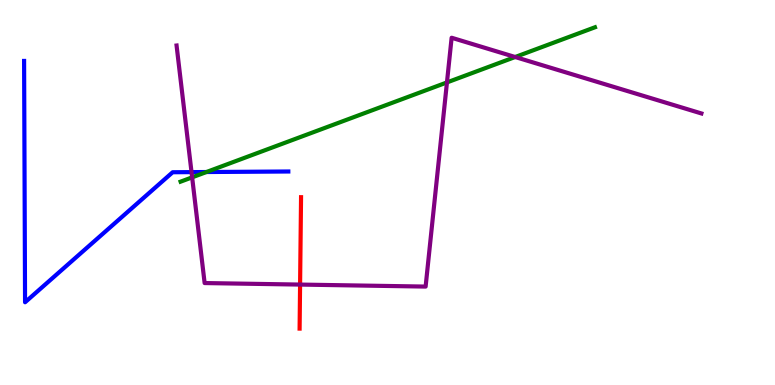[{'lines': ['blue', 'red'], 'intersections': []}, {'lines': ['green', 'red'], 'intersections': []}, {'lines': ['purple', 'red'], 'intersections': [{'x': 3.87, 'y': 2.61}]}, {'lines': ['blue', 'green'], 'intersections': [{'x': 2.66, 'y': 5.53}]}, {'lines': ['blue', 'purple'], 'intersections': [{'x': 2.47, 'y': 5.53}]}, {'lines': ['green', 'purple'], 'intersections': [{'x': 2.48, 'y': 5.39}, {'x': 5.77, 'y': 7.86}, {'x': 6.65, 'y': 8.52}]}]